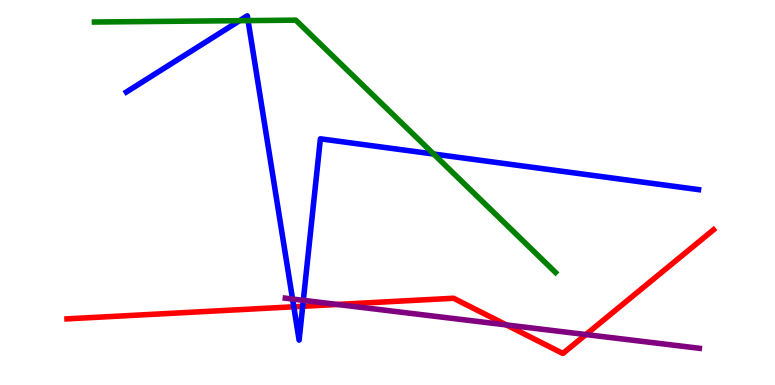[{'lines': ['blue', 'red'], 'intersections': [{'x': 3.79, 'y': 2.03}, {'x': 3.91, 'y': 2.04}]}, {'lines': ['green', 'red'], 'intersections': []}, {'lines': ['purple', 'red'], 'intersections': [{'x': 4.35, 'y': 2.09}, {'x': 6.53, 'y': 1.56}, {'x': 7.56, 'y': 1.31}]}, {'lines': ['blue', 'green'], 'intersections': [{'x': 3.09, 'y': 9.46}, {'x': 3.2, 'y': 9.47}, {'x': 5.6, 'y': 6.0}]}, {'lines': ['blue', 'purple'], 'intersections': [{'x': 3.77, 'y': 2.23}, {'x': 3.91, 'y': 2.2}]}, {'lines': ['green', 'purple'], 'intersections': []}]